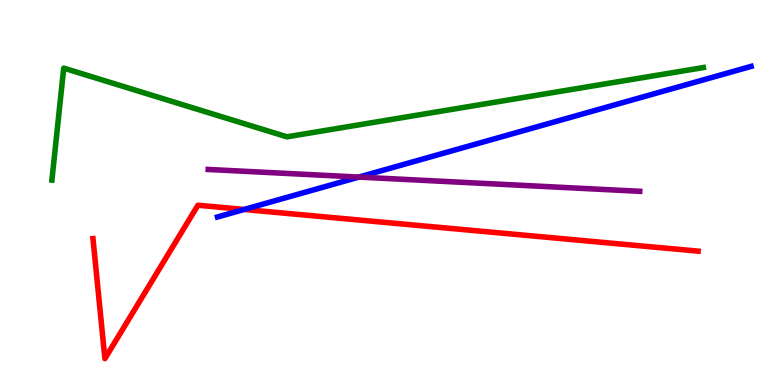[{'lines': ['blue', 'red'], 'intersections': [{'x': 3.15, 'y': 4.56}]}, {'lines': ['green', 'red'], 'intersections': []}, {'lines': ['purple', 'red'], 'intersections': []}, {'lines': ['blue', 'green'], 'intersections': []}, {'lines': ['blue', 'purple'], 'intersections': [{'x': 4.63, 'y': 5.4}]}, {'lines': ['green', 'purple'], 'intersections': []}]